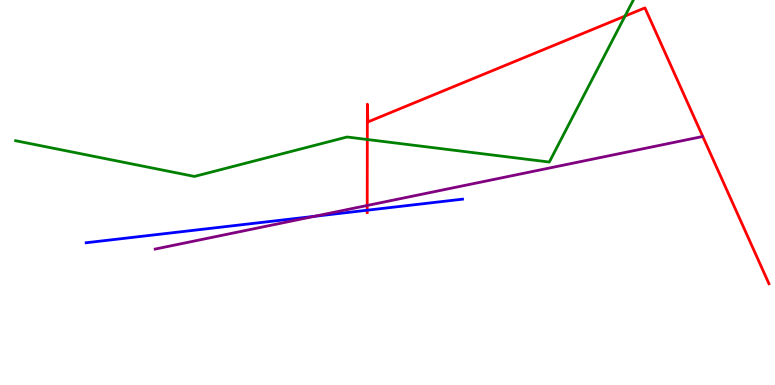[{'lines': ['blue', 'red'], 'intersections': [{'x': 4.74, 'y': 4.54}]}, {'lines': ['green', 'red'], 'intersections': [{'x': 4.74, 'y': 6.38}, {'x': 8.06, 'y': 9.58}]}, {'lines': ['purple', 'red'], 'intersections': [{'x': 4.74, 'y': 4.66}]}, {'lines': ['blue', 'green'], 'intersections': []}, {'lines': ['blue', 'purple'], 'intersections': [{'x': 4.06, 'y': 4.38}]}, {'lines': ['green', 'purple'], 'intersections': []}]